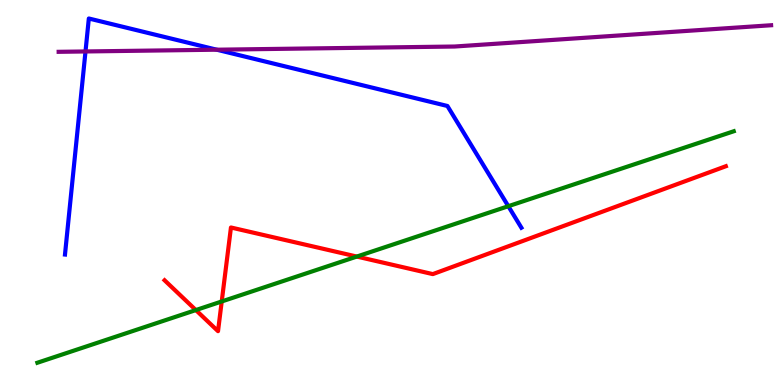[{'lines': ['blue', 'red'], 'intersections': []}, {'lines': ['green', 'red'], 'intersections': [{'x': 2.53, 'y': 1.95}, {'x': 2.86, 'y': 2.17}, {'x': 4.6, 'y': 3.34}]}, {'lines': ['purple', 'red'], 'intersections': []}, {'lines': ['blue', 'green'], 'intersections': [{'x': 6.56, 'y': 4.64}]}, {'lines': ['blue', 'purple'], 'intersections': [{'x': 1.1, 'y': 8.66}, {'x': 2.8, 'y': 8.71}]}, {'lines': ['green', 'purple'], 'intersections': []}]